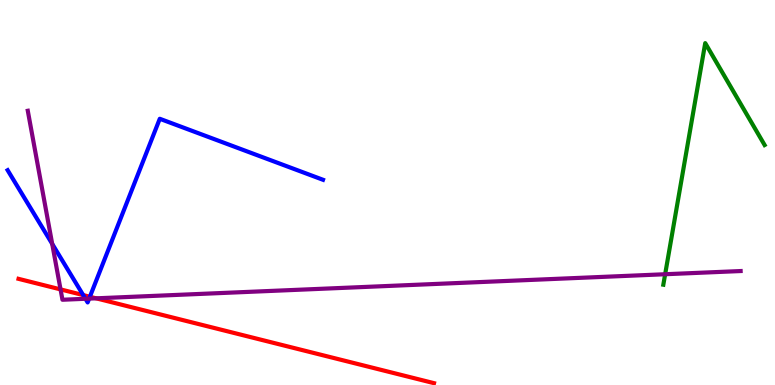[{'lines': ['blue', 'red'], 'intersections': [{'x': 1.07, 'y': 2.34}, {'x': 1.16, 'y': 2.29}]}, {'lines': ['green', 'red'], 'intersections': []}, {'lines': ['purple', 'red'], 'intersections': [{'x': 0.781, 'y': 2.48}, {'x': 1.24, 'y': 2.25}]}, {'lines': ['blue', 'green'], 'intersections': []}, {'lines': ['blue', 'purple'], 'intersections': [{'x': 0.674, 'y': 3.67}, {'x': 1.1, 'y': 2.24}, {'x': 1.15, 'y': 2.24}]}, {'lines': ['green', 'purple'], 'intersections': [{'x': 8.58, 'y': 2.88}]}]